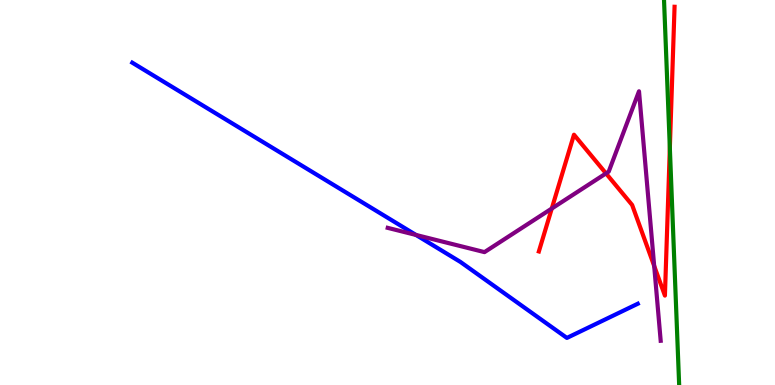[{'lines': ['blue', 'red'], 'intersections': []}, {'lines': ['green', 'red'], 'intersections': [{'x': 8.64, 'y': 6.16}]}, {'lines': ['purple', 'red'], 'intersections': [{'x': 7.12, 'y': 4.58}, {'x': 7.82, 'y': 5.5}, {'x': 8.44, 'y': 3.09}]}, {'lines': ['blue', 'green'], 'intersections': []}, {'lines': ['blue', 'purple'], 'intersections': [{'x': 5.37, 'y': 3.9}]}, {'lines': ['green', 'purple'], 'intersections': []}]